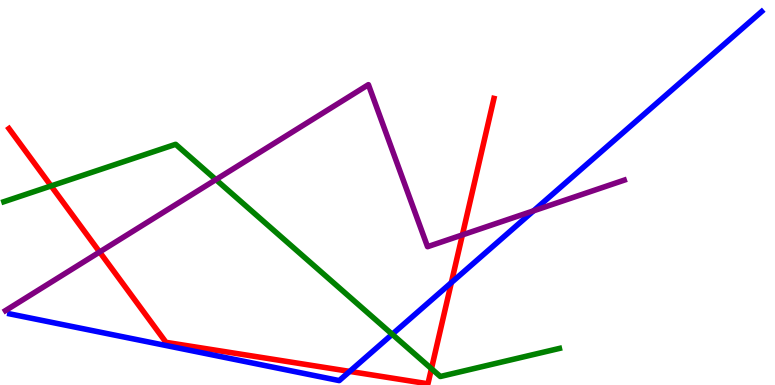[{'lines': ['blue', 'red'], 'intersections': [{'x': 4.51, 'y': 0.353}, {'x': 5.82, 'y': 2.66}]}, {'lines': ['green', 'red'], 'intersections': [{'x': 0.659, 'y': 5.17}, {'x': 5.57, 'y': 0.423}]}, {'lines': ['purple', 'red'], 'intersections': [{'x': 1.29, 'y': 3.45}, {'x': 5.97, 'y': 3.9}]}, {'lines': ['blue', 'green'], 'intersections': [{'x': 5.06, 'y': 1.32}]}, {'lines': ['blue', 'purple'], 'intersections': [{'x': 6.88, 'y': 4.52}]}, {'lines': ['green', 'purple'], 'intersections': [{'x': 2.79, 'y': 5.33}]}]